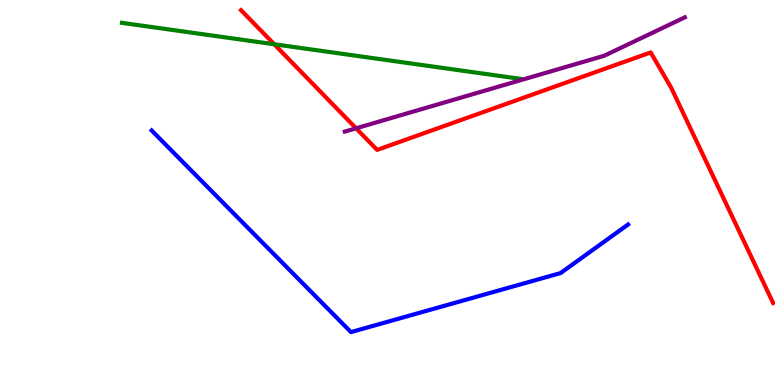[{'lines': ['blue', 'red'], 'intersections': []}, {'lines': ['green', 'red'], 'intersections': [{'x': 3.54, 'y': 8.85}]}, {'lines': ['purple', 'red'], 'intersections': [{'x': 4.59, 'y': 6.67}]}, {'lines': ['blue', 'green'], 'intersections': []}, {'lines': ['blue', 'purple'], 'intersections': []}, {'lines': ['green', 'purple'], 'intersections': []}]